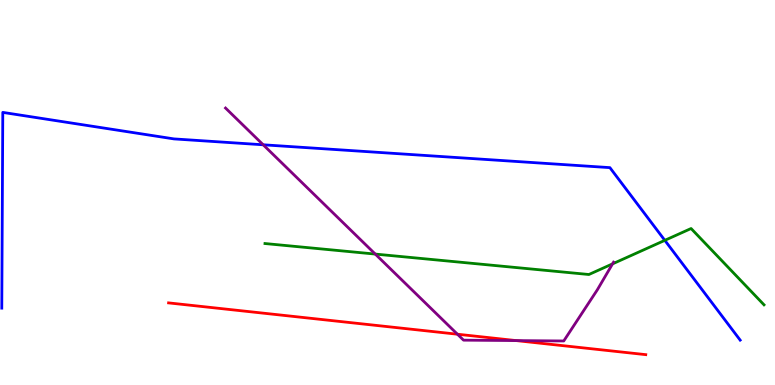[{'lines': ['blue', 'red'], 'intersections': []}, {'lines': ['green', 'red'], 'intersections': []}, {'lines': ['purple', 'red'], 'intersections': [{'x': 5.9, 'y': 1.32}, {'x': 6.66, 'y': 1.15}]}, {'lines': ['blue', 'green'], 'intersections': [{'x': 8.58, 'y': 3.76}]}, {'lines': ['blue', 'purple'], 'intersections': [{'x': 3.4, 'y': 6.24}]}, {'lines': ['green', 'purple'], 'intersections': [{'x': 4.84, 'y': 3.4}, {'x': 7.9, 'y': 3.15}]}]